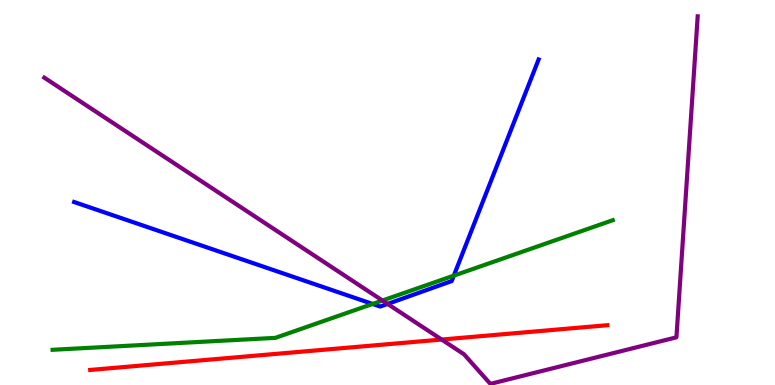[{'lines': ['blue', 'red'], 'intersections': []}, {'lines': ['green', 'red'], 'intersections': []}, {'lines': ['purple', 'red'], 'intersections': [{'x': 5.7, 'y': 1.18}]}, {'lines': ['blue', 'green'], 'intersections': [{'x': 4.81, 'y': 2.11}, {'x': 5.86, 'y': 2.84}]}, {'lines': ['blue', 'purple'], 'intersections': [{'x': 5.0, 'y': 2.11}]}, {'lines': ['green', 'purple'], 'intersections': [{'x': 4.93, 'y': 2.19}]}]